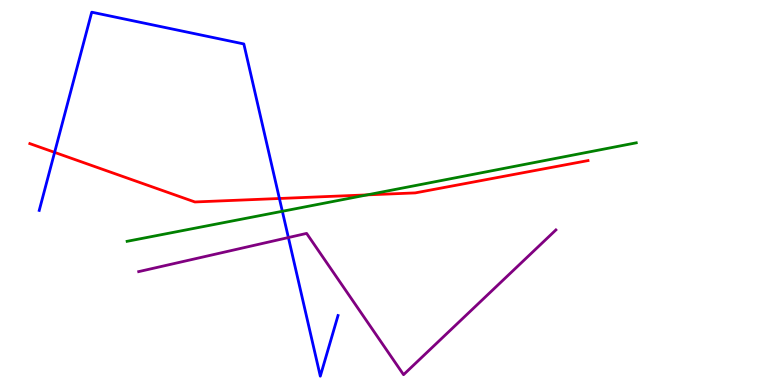[{'lines': ['blue', 'red'], 'intersections': [{'x': 0.705, 'y': 6.04}, {'x': 3.61, 'y': 4.84}]}, {'lines': ['green', 'red'], 'intersections': [{'x': 4.74, 'y': 4.94}]}, {'lines': ['purple', 'red'], 'intersections': []}, {'lines': ['blue', 'green'], 'intersections': [{'x': 3.64, 'y': 4.51}]}, {'lines': ['blue', 'purple'], 'intersections': [{'x': 3.72, 'y': 3.83}]}, {'lines': ['green', 'purple'], 'intersections': []}]